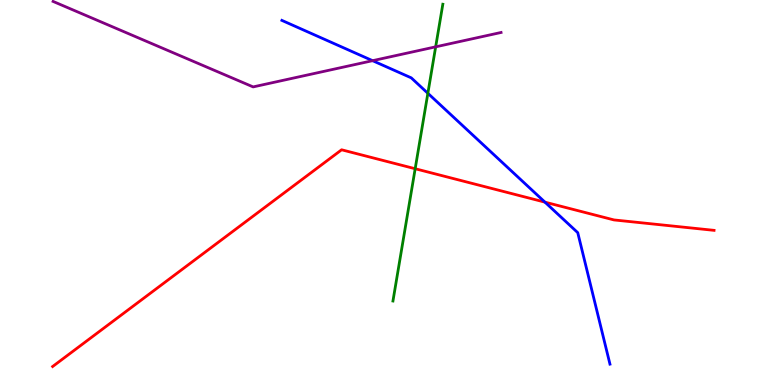[{'lines': ['blue', 'red'], 'intersections': [{'x': 7.03, 'y': 4.75}]}, {'lines': ['green', 'red'], 'intersections': [{'x': 5.36, 'y': 5.62}]}, {'lines': ['purple', 'red'], 'intersections': []}, {'lines': ['blue', 'green'], 'intersections': [{'x': 5.52, 'y': 7.58}]}, {'lines': ['blue', 'purple'], 'intersections': [{'x': 4.81, 'y': 8.42}]}, {'lines': ['green', 'purple'], 'intersections': [{'x': 5.62, 'y': 8.78}]}]